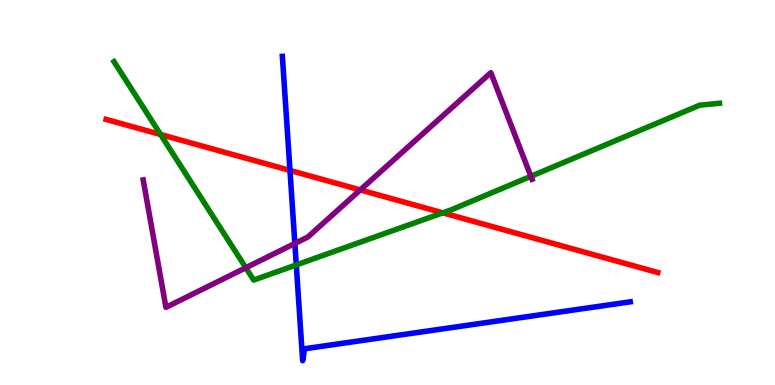[{'lines': ['blue', 'red'], 'intersections': [{'x': 3.74, 'y': 5.57}]}, {'lines': ['green', 'red'], 'intersections': [{'x': 2.07, 'y': 6.51}, {'x': 5.71, 'y': 4.47}]}, {'lines': ['purple', 'red'], 'intersections': [{'x': 4.65, 'y': 5.07}]}, {'lines': ['blue', 'green'], 'intersections': [{'x': 3.82, 'y': 3.12}]}, {'lines': ['blue', 'purple'], 'intersections': [{'x': 3.8, 'y': 3.68}]}, {'lines': ['green', 'purple'], 'intersections': [{'x': 3.17, 'y': 3.05}, {'x': 6.85, 'y': 5.42}]}]